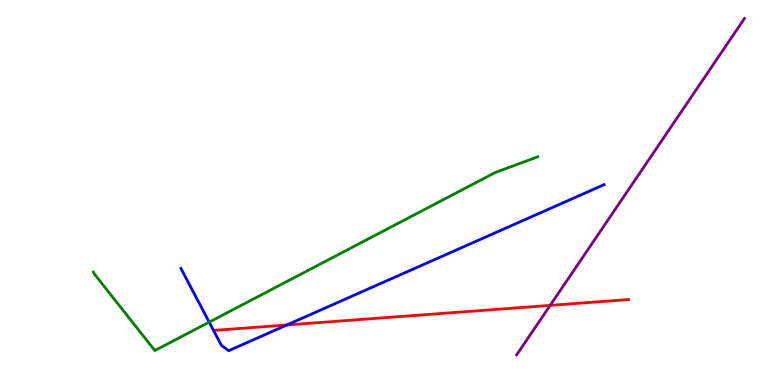[{'lines': ['blue', 'red'], 'intersections': [{'x': 3.7, 'y': 1.56}]}, {'lines': ['green', 'red'], 'intersections': []}, {'lines': ['purple', 'red'], 'intersections': [{'x': 7.1, 'y': 2.07}]}, {'lines': ['blue', 'green'], 'intersections': [{'x': 2.7, 'y': 1.63}]}, {'lines': ['blue', 'purple'], 'intersections': []}, {'lines': ['green', 'purple'], 'intersections': []}]